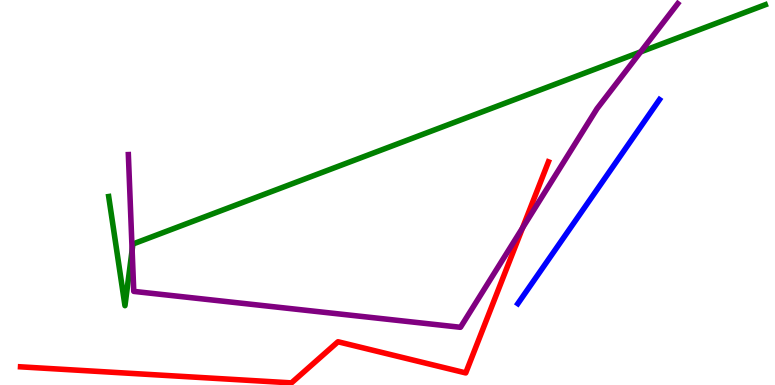[{'lines': ['blue', 'red'], 'intersections': []}, {'lines': ['green', 'red'], 'intersections': []}, {'lines': ['purple', 'red'], 'intersections': [{'x': 6.74, 'y': 4.08}]}, {'lines': ['blue', 'green'], 'intersections': []}, {'lines': ['blue', 'purple'], 'intersections': []}, {'lines': ['green', 'purple'], 'intersections': [{'x': 1.7, 'y': 3.51}, {'x': 8.27, 'y': 8.65}]}]